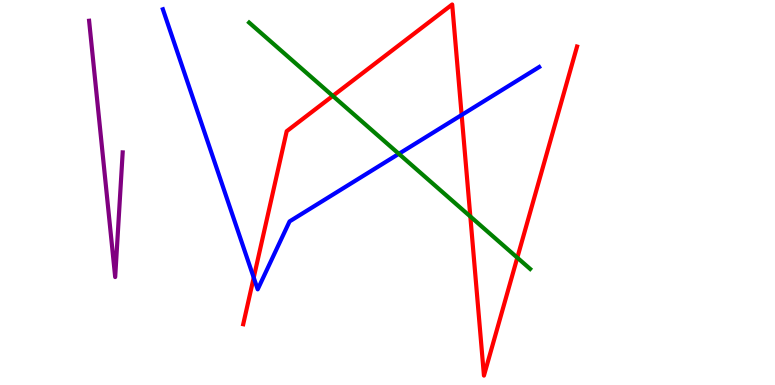[{'lines': ['blue', 'red'], 'intersections': [{'x': 3.27, 'y': 2.79}, {'x': 5.96, 'y': 7.01}]}, {'lines': ['green', 'red'], 'intersections': [{'x': 4.29, 'y': 7.51}, {'x': 6.07, 'y': 4.38}, {'x': 6.67, 'y': 3.31}]}, {'lines': ['purple', 'red'], 'intersections': []}, {'lines': ['blue', 'green'], 'intersections': [{'x': 5.15, 'y': 6.0}]}, {'lines': ['blue', 'purple'], 'intersections': []}, {'lines': ['green', 'purple'], 'intersections': []}]